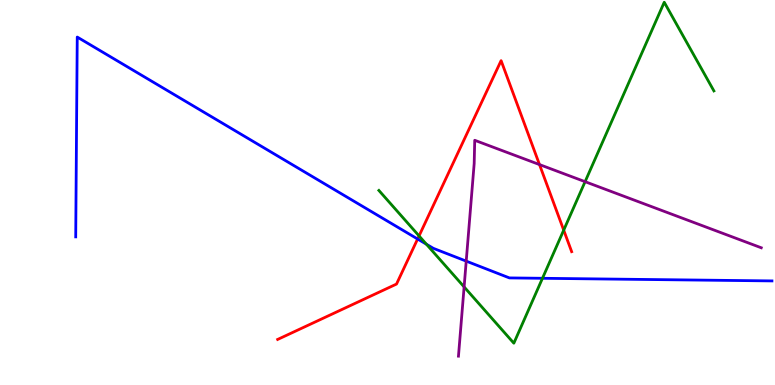[{'lines': ['blue', 'red'], 'intersections': [{'x': 5.39, 'y': 3.79}]}, {'lines': ['green', 'red'], 'intersections': [{'x': 5.41, 'y': 3.87}, {'x': 7.27, 'y': 4.02}]}, {'lines': ['purple', 'red'], 'intersections': [{'x': 6.96, 'y': 5.73}]}, {'lines': ['blue', 'green'], 'intersections': [{'x': 5.5, 'y': 3.66}, {'x': 7.0, 'y': 2.77}]}, {'lines': ['blue', 'purple'], 'intersections': [{'x': 6.02, 'y': 3.22}]}, {'lines': ['green', 'purple'], 'intersections': [{'x': 5.99, 'y': 2.55}, {'x': 7.55, 'y': 5.28}]}]